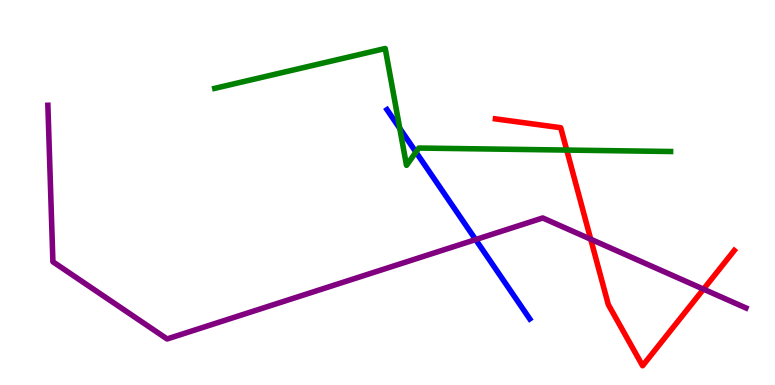[{'lines': ['blue', 'red'], 'intersections': []}, {'lines': ['green', 'red'], 'intersections': [{'x': 7.31, 'y': 6.1}]}, {'lines': ['purple', 'red'], 'intersections': [{'x': 7.62, 'y': 3.79}, {'x': 9.08, 'y': 2.49}]}, {'lines': ['blue', 'green'], 'intersections': [{'x': 5.16, 'y': 6.67}, {'x': 5.37, 'y': 6.05}]}, {'lines': ['blue', 'purple'], 'intersections': [{'x': 6.14, 'y': 3.78}]}, {'lines': ['green', 'purple'], 'intersections': []}]